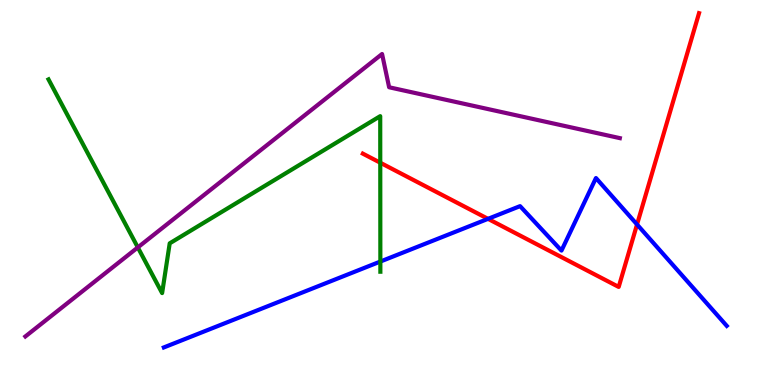[{'lines': ['blue', 'red'], 'intersections': [{'x': 6.3, 'y': 4.32}, {'x': 8.22, 'y': 4.17}]}, {'lines': ['green', 'red'], 'intersections': [{'x': 4.91, 'y': 5.77}]}, {'lines': ['purple', 'red'], 'intersections': []}, {'lines': ['blue', 'green'], 'intersections': [{'x': 4.91, 'y': 3.21}]}, {'lines': ['blue', 'purple'], 'intersections': []}, {'lines': ['green', 'purple'], 'intersections': [{'x': 1.78, 'y': 3.57}]}]